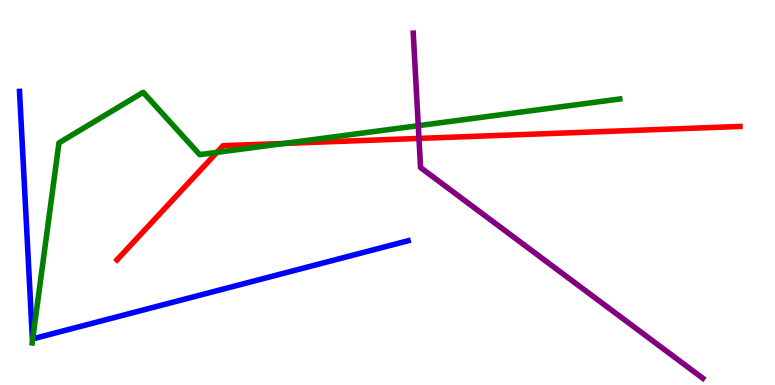[{'lines': ['blue', 'red'], 'intersections': []}, {'lines': ['green', 'red'], 'intersections': [{'x': 2.8, 'y': 6.04}, {'x': 3.67, 'y': 6.27}]}, {'lines': ['purple', 'red'], 'intersections': [{'x': 5.41, 'y': 6.4}]}, {'lines': ['blue', 'green'], 'intersections': [{'x': 0.422, 'y': 1.2}]}, {'lines': ['blue', 'purple'], 'intersections': []}, {'lines': ['green', 'purple'], 'intersections': [{'x': 5.4, 'y': 6.74}]}]